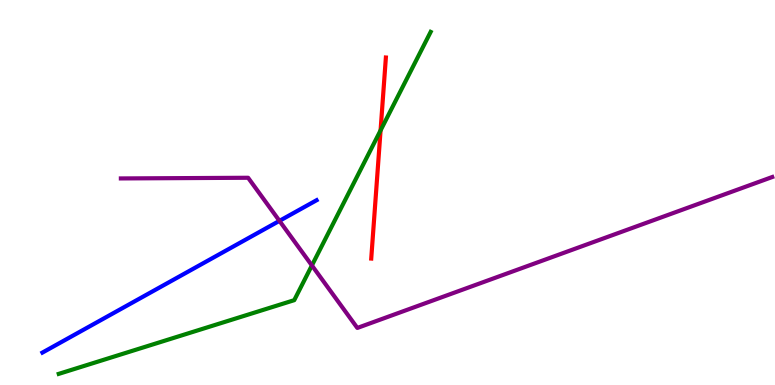[{'lines': ['blue', 'red'], 'intersections': []}, {'lines': ['green', 'red'], 'intersections': [{'x': 4.91, 'y': 6.61}]}, {'lines': ['purple', 'red'], 'intersections': []}, {'lines': ['blue', 'green'], 'intersections': []}, {'lines': ['blue', 'purple'], 'intersections': [{'x': 3.61, 'y': 4.26}]}, {'lines': ['green', 'purple'], 'intersections': [{'x': 4.02, 'y': 3.11}]}]